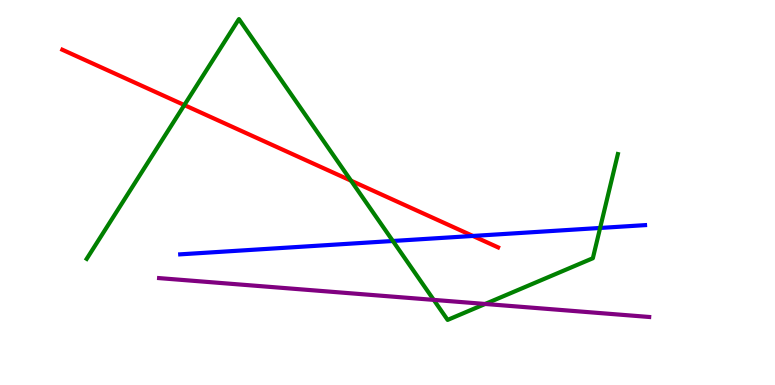[{'lines': ['blue', 'red'], 'intersections': [{'x': 6.1, 'y': 3.87}]}, {'lines': ['green', 'red'], 'intersections': [{'x': 2.38, 'y': 7.27}, {'x': 4.53, 'y': 5.31}]}, {'lines': ['purple', 'red'], 'intersections': []}, {'lines': ['blue', 'green'], 'intersections': [{'x': 5.07, 'y': 3.74}, {'x': 7.74, 'y': 4.08}]}, {'lines': ['blue', 'purple'], 'intersections': []}, {'lines': ['green', 'purple'], 'intersections': [{'x': 5.6, 'y': 2.21}, {'x': 6.26, 'y': 2.1}]}]